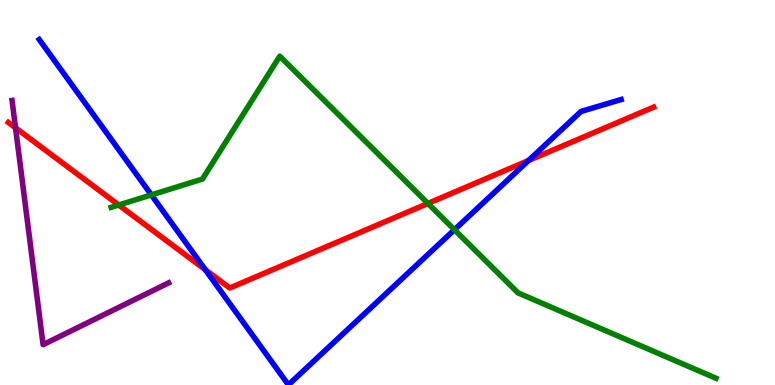[{'lines': ['blue', 'red'], 'intersections': [{'x': 2.65, 'y': 2.99}, {'x': 6.82, 'y': 5.83}]}, {'lines': ['green', 'red'], 'intersections': [{'x': 1.53, 'y': 4.68}, {'x': 5.52, 'y': 4.72}]}, {'lines': ['purple', 'red'], 'intersections': [{'x': 0.201, 'y': 6.68}]}, {'lines': ['blue', 'green'], 'intersections': [{'x': 1.95, 'y': 4.94}, {'x': 5.86, 'y': 4.03}]}, {'lines': ['blue', 'purple'], 'intersections': []}, {'lines': ['green', 'purple'], 'intersections': []}]